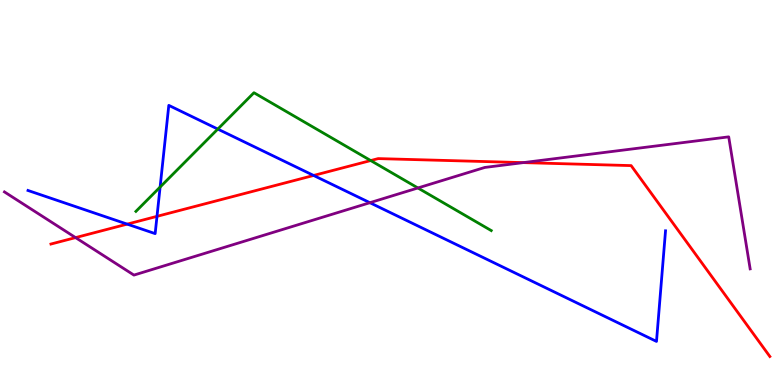[{'lines': ['blue', 'red'], 'intersections': [{'x': 1.64, 'y': 4.18}, {'x': 2.03, 'y': 4.38}, {'x': 4.05, 'y': 5.44}]}, {'lines': ['green', 'red'], 'intersections': [{'x': 4.78, 'y': 5.83}]}, {'lines': ['purple', 'red'], 'intersections': [{'x': 0.975, 'y': 3.83}, {'x': 6.75, 'y': 5.78}]}, {'lines': ['blue', 'green'], 'intersections': [{'x': 2.07, 'y': 5.14}, {'x': 2.81, 'y': 6.65}]}, {'lines': ['blue', 'purple'], 'intersections': [{'x': 4.77, 'y': 4.74}]}, {'lines': ['green', 'purple'], 'intersections': [{'x': 5.39, 'y': 5.12}]}]